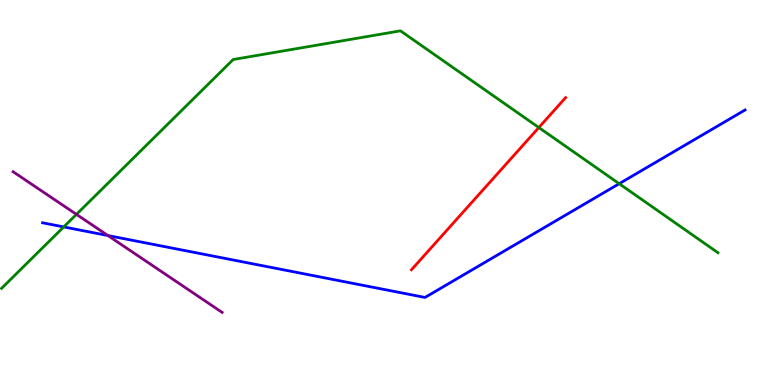[{'lines': ['blue', 'red'], 'intersections': []}, {'lines': ['green', 'red'], 'intersections': [{'x': 6.95, 'y': 6.69}]}, {'lines': ['purple', 'red'], 'intersections': []}, {'lines': ['blue', 'green'], 'intersections': [{'x': 0.822, 'y': 4.11}, {'x': 7.99, 'y': 5.23}]}, {'lines': ['blue', 'purple'], 'intersections': [{'x': 1.39, 'y': 3.88}]}, {'lines': ['green', 'purple'], 'intersections': [{'x': 0.986, 'y': 4.43}]}]